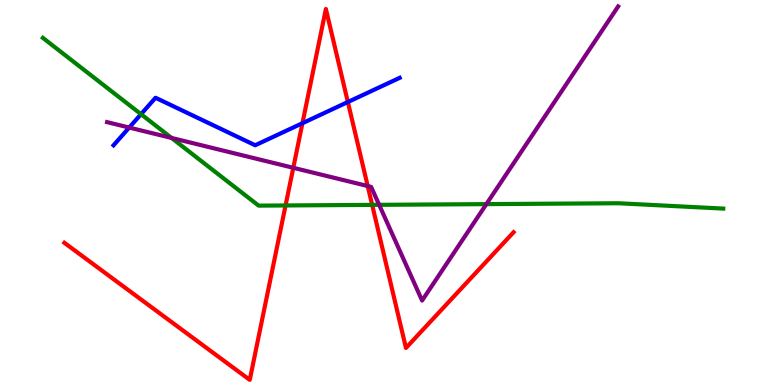[{'lines': ['blue', 'red'], 'intersections': [{'x': 3.9, 'y': 6.8}, {'x': 4.49, 'y': 7.35}]}, {'lines': ['green', 'red'], 'intersections': [{'x': 3.68, 'y': 4.66}, {'x': 4.8, 'y': 4.68}]}, {'lines': ['purple', 'red'], 'intersections': [{'x': 3.78, 'y': 5.64}, {'x': 4.74, 'y': 5.17}]}, {'lines': ['blue', 'green'], 'intersections': [{'x': 1.82, 'y': 7.03}]}, {'lines': ['blue', 'purple'], 'intersections': [{'x': 1.67, 'y': 6.69}]}, {'lines': ['green', 'purple'], 'intersections': [{'x': 2.21, 'y': 6.42}, {'x': 4.89, 'y': 4.68}, {'x': 6.28, 'y': 4.7}]}]